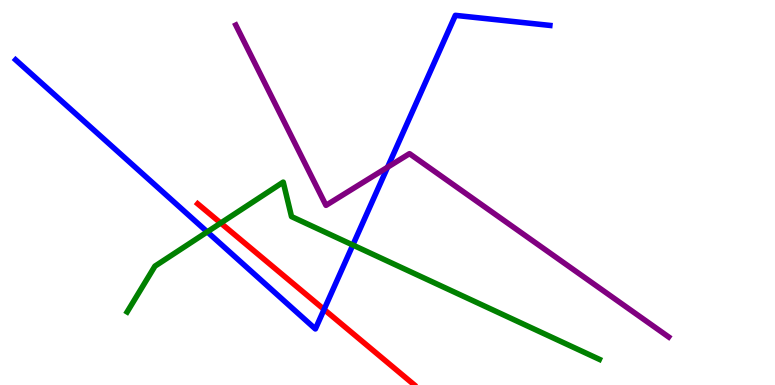[{'lines': ['blue', 'red'], 'intersections': [{'x': 4.18, 'y': 1.96}]}, {'lines': ['green', 'red'], 'intersections': [{'x': 2.85, 'y': 4.21}]}, {'lines': ['purple', 'red'], 'intersections': []}, {'lines': ['blue', 'green'], 'intersections': [{'x': 2.67, 'y': 3.98}, {'x': 4.55, 'y': 3.64}]}, {'lines': ['blue', 'purple'], 'intersections': [{'x': 5.0, 'y': 5.66}]}, {'lines': ['green', 'purple'], 'intersections': []}]